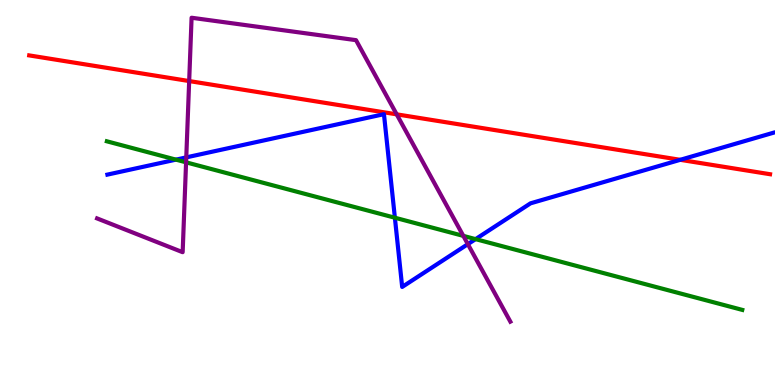[{'lines': ['blue', 'red'], 'intersections': [{'x': 8.78, 'y': 5.85}]}, {'lines': ['green', 'red'], 'intersections': []}, {'lines': ['purple', 'red'], 'intersections': [{'x': 2.44, 'y': 7.89}, {'x': 5.12, 'y': 7.03}]}, {'lines': ['blue', 'green'], 'intersections': [{'x': 2.27, 'y': 5.85}, {'x': 5.1, 'y': 4.34}, {'x': 6.14, 'y': 3.79}]}, {'lines': ['blue', 'purple'], 'intersections': [{'x': 2.4, 'y': 5.91}, {'x': 6.04, 'y': 3.66}]}, {'lines': ['green', 'purple'], 'intersections': [{'x': 2.4, 'y': 5.78}, {'x': 5.98, 'y': 3.87}]}]